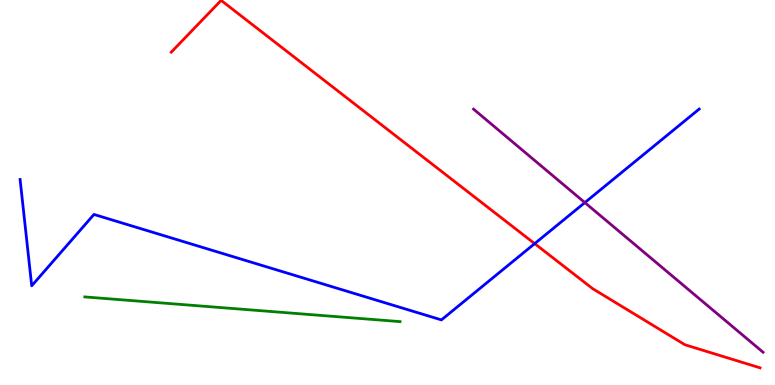[{'lines': ['blue', 'red'], 'intersections': [{'x': 6.9, 'y': 3.67}]}, {'lines': ['green', 'red'], 'intersections': []}, {'lines': ['purple', 'red'], 'intersections': []}, {'lines': ['blue', 'green'], 'intersections': []}, {'lines': ['blue', 'purple'], 'intersections': [{'x': 7.55, 'y': 4.74}]}, {'lines': ['green', 'purple'], 'intersections': []}]